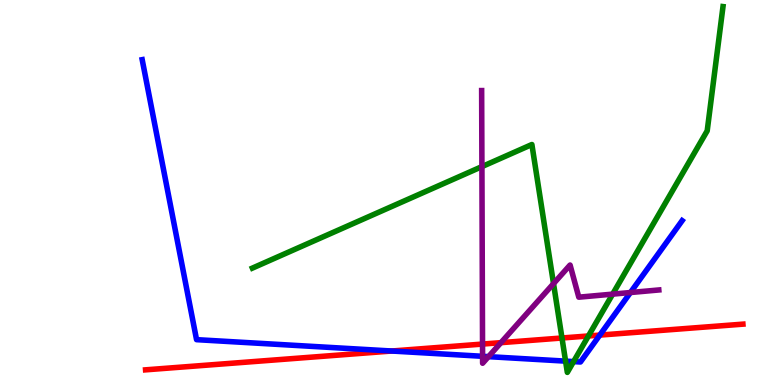[{'lines': ['blue', 'red'], 'intersections': [{'x': 5.05, 'y': 0.883}, {'x': 7.74, 'y': 1.3}]}, {'lines': ['green', 'red'], 'intersections': [{'x': 7.25, 'y': 1.22}, {'x': 7.59, 'y': 1.27}]}, {'lines': ['purple', 'red'], 'intersections': [{'x': 6.23, 'y': 1.06}, {'x': 6.46, 'y': 1.1}]}, {'lines': ['blue', 'green'], 'intersections': [{'x': 7.3, 'y': 0.62}, {'x': 7.4, 'y': 0.608}]}, {'lines': ['blue', 'purple'], 'intersections': [{'x': 6.23, 'y': 0.745}, {'x': 6.3, 'y': 0.736}, {'x': 8.13, 'y': 2.4}]}, {'lines': ['green', 'purple'], 'intersections': [{'x': 6.22, 'y': 5.67}, {'x': 7.14, 'y': 2.63}, {'x': 7.91, 'y': 2.36}]}]